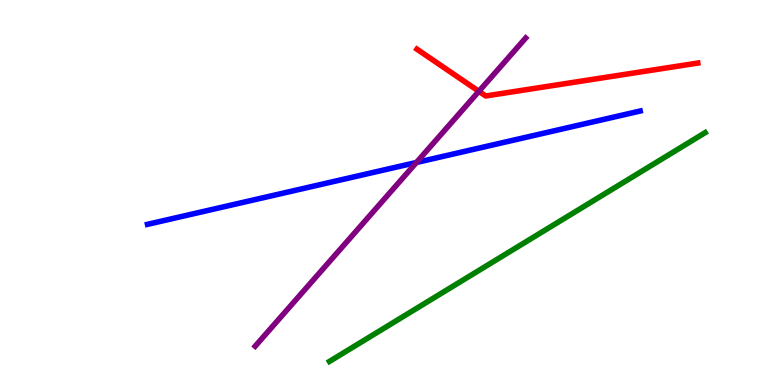[{'lines': ['blue', 'red'], 'intersections': []}, {'lines': ['green', 'red'], 'intersections': []}, {'lines': ['purple', 'red'], 'intersections': [{'x': 6.18, 'y': 7.63}]}, {'lines': ['blue', 'green'], 'intersections': []}, {'lines': ['blue', 'purple'], 'intersections': [{'x': 5.37, 'y': 5.78}]}, {'lines': ['green', 'purple'], 'intersections': []}]